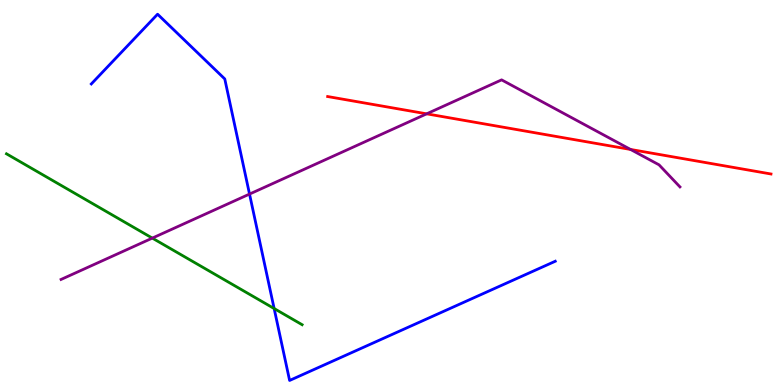[{'lines': ['blue', 'red'], 'intersections': []}, {'lines': ['green', 'red'], 'intersections': []}, {'lines': ['purple', 'red'], 'intersections': [{'x': 5.51, 'y': 7.04}, {'x': 8.14, 'y': 6.12}]}, {'lines': ['blue', 'green'], 'intersections': [{'x': 3.54, 'y': 1.99}]}, {'lines': ['blue', 'purple'], 'intersections': [{'x': 3.22, 'y': 4.96}]}, {'lines': ['green', 'purple'], 'intersections': [{'x': 1.97, 'y': 3.82}]}]